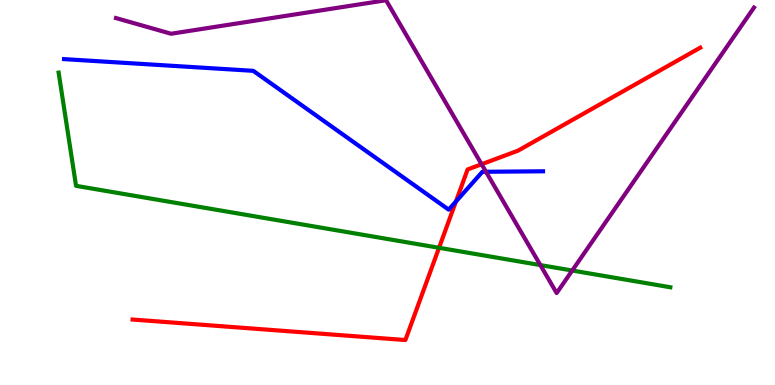[{'lines': ['blue', 'red'], 'intersections': [{'x': 5.88, 'y': 4.76}]}, {'lines': ['green', 'red'], 'intersections': [{'x': 5.66, 'y': 3.56}]}, {'lines': ['purple', 'red'], 'intersections': [{'x': 6.21, 'y': 5.73}]}, {'lines': ['blue', 'green'], 'intersections': []}, {'lines': ['blue', 'purple'], 'intersections': [{'x': 6.27, 'y': 5.54}]}, {'lines': ['green', 'purple'], 'intersections': [{'x': 6.97, 'y': 3.11}, {'x': 7.38, 'y': 2.97}]}]